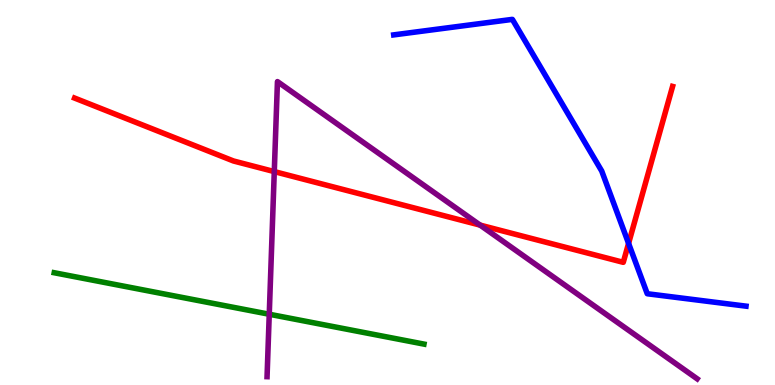[{'lines': ['blue', 'red'], 'intersections': [{'x': 8.11, 'y': 3.68}]}, {'lines': ['green', 'red'], 'intersections': []}, {'lines': ['purple', 'red'], 'intersections': [{'x': 3.54, 'y': 5.54}, {'x': 6.19, 'y': 4.15}]}, {'lines': ['blue', 'green'], 'intersections': []}, {'lines': ['blue', 'purple'], 'intersections': []}, {'lines': ['green', 'purple'], 'intersections': [{'x': 3.47, 'y': 1.84}]}]